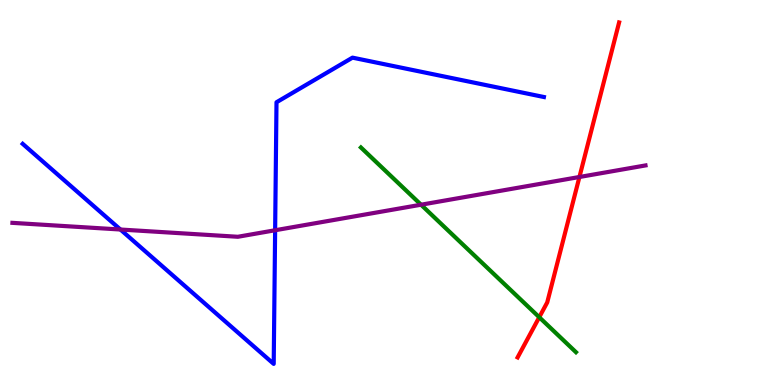[{'lines': ['blue', 'red'], 'intersections': []}, {'lines': ['green', 'red'], 'intersections': [{'x': 6.96, 'y': 1.76}]}, {'lines': ['purple', 'red'], 'intersections': [{'x': 7.48, 'y': 5.4}]}, {'lines': ['blue', 'green'], 'intersections': []}, {'lines': ['blue', 'purple'], 'intersections': [{'x': 1.55, 'y': 4.04}, {'x': 3.55, 'y': 4.02}]}, {'lines': ['green', 'purple'], 'intersections': [{'x': 5.43, 'y': 4.68}]}]